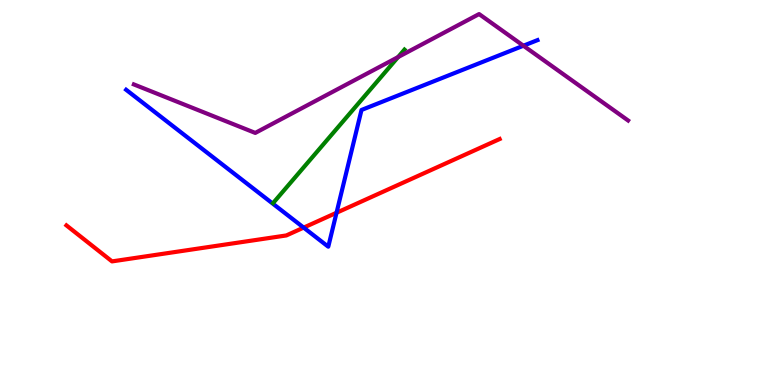[{'lines': ['blue', 'red'], 'intersections': [{'x': 3.92, 'y': 4.09}, {'x': 4.34, 'y': 4.47}]}, {'lines': ['green', 'red'], 'intersections': []}, {'lines': ['purple', 'red'], 'intersections': []}, {'lines': ['blue', 'green'], 'intersections': []}, {'lines': ['blue', 'purple'], 'intersections': [{'x': 6.75, 'y': 8.81}]}, {'lines': ['green', 'purple'], 'intersections': [{'x': 5.14, 'y': 8.52}]}]